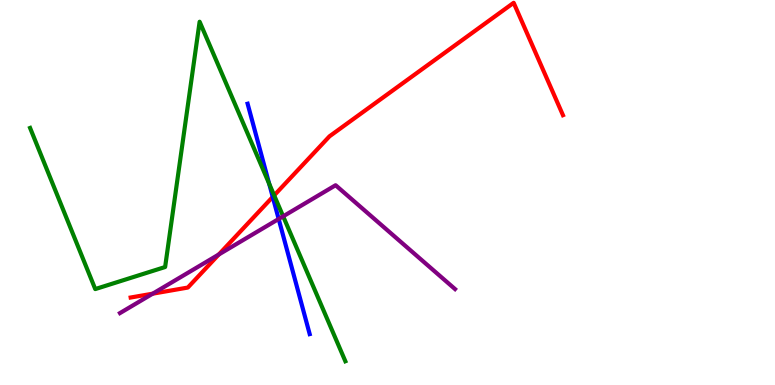[{'lines': ['blue', 'red'], 'intersections': [{'x': 3.52, 'y': 4.89}]}, {'lines': ['green', 'red'], 'intersections': [{'x': 3.54, 'y': 4.93}]}, {'lines': ['purple', 'red'], 'intersections': [{'x': 1.97, 'y': 2.37}, {'x': 2.82, 'y': 3.39}]}, {'lines': ['blue', 'green'], 'intersections': [{'x': 3.47, 'y': 5.23}]}, {'lines': ['blue', 'purple'], 'intersections': [{'x': 3.6, 'y': 4.31}]}, {'lines': ['green', 'purple'], 'intersections': [{'x': 3.65, 'y': 4.38}]}]